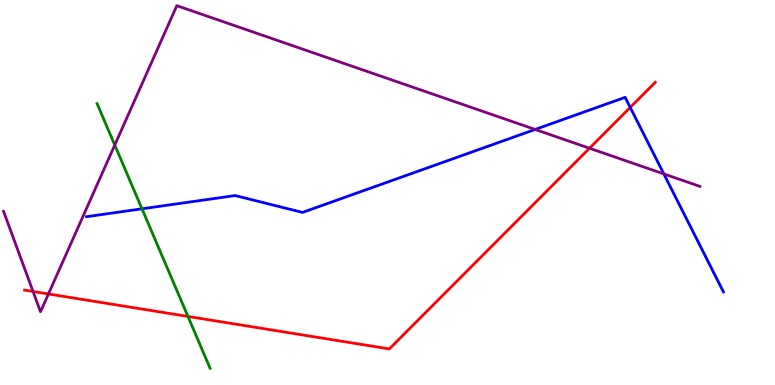[{'lines': ['blue', 'red'], 'intersections': [{'x': 8.13, 'y': 7.21}]}, {'lines': ['green', 'red'], 'intersections': [{'x': 2.43, 'y': 1.78}]}, {'lines': ['purple', 'red'], 'intersections': [{'x': 0.426, 'y': 2.43}, {'x': 0.625, 'y': 2.36}, {'x': 7.61, 'y': 6.15}]}, {'lines': ['blue', 'green'], 'intersections': [{'x': 1.83, 'y': 4.58}]}, {'lines': ['blue', 'purple'], 'intersections': [{'x': 6.9, 'y': 6.64}, {'x': 8.57, 'y': 5.48}]}, {'lines': ['green', 'purple'], 'intersections': [{'x': 1.48, 'y': 6.23}]}]